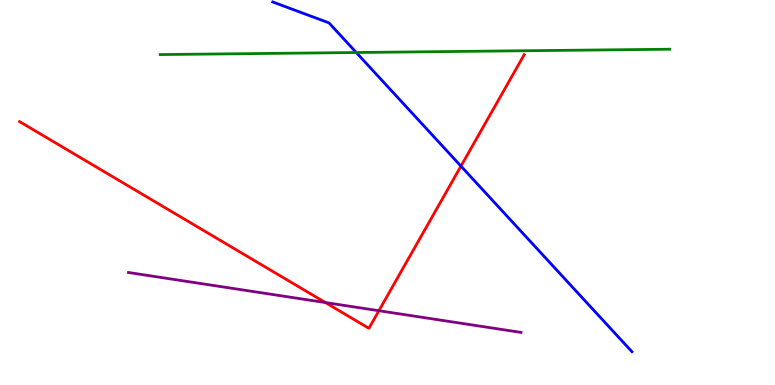[{'lines': ['blue', 'red'], 'intersections': [{'x': 5.95, 'y': 5.69}]}, {'lines': ['green', 'red'], 'intersections': []}, {'lines': ['purple', 'red'], 'intersections': [{'x': 4.2, 'y': 2.14}, {'x': 4.89, 'y': 1.93}]}, {'lines': ['blue', 'green'], 'intersections': [{'x': 4.6, 'y': 8.64}]}, {'lines': ['blue', 'purple'], 'intersections': []}, {'lines': ['green', 'purple'], 'intersections': []}]